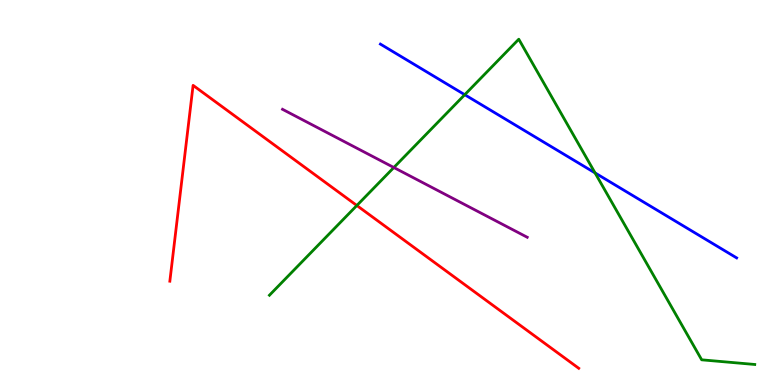[{'lines': ['blue', 'red'], 'intersections': []}, {'lines': ['green', 'red'], 'intersections': [{'x': 4.6, 'y': 4.66}]}, {'lines': ['purple', 'red'], 'intersections': []}, {'lines': ['blue', 'green'], 'intersections': [{'x': 6.0, 'y': 7.54}, {'x': 7.68, 'y': 5.51}]}, {'lines': ['blue', 'purple'], 'intersections': []}, {'lines': ['green', 'purple'], 'intersections': [{'x': 5.08, 'y': 5.65}]}]